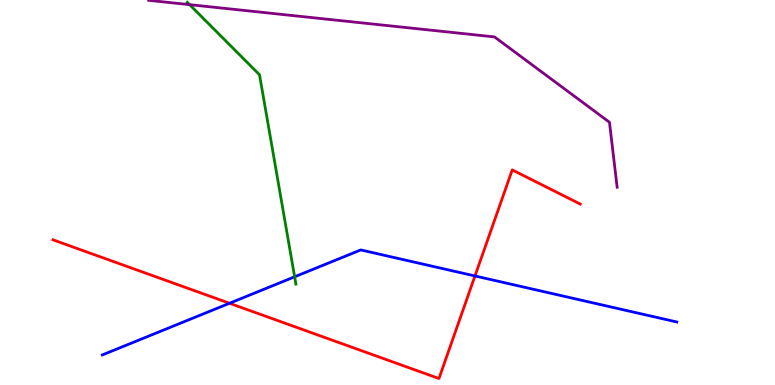[{'lines': ['blue', 'red'], 'intersections': [{'x': 2.96, 'y': 2.12}, {'x': 6.13, 'y': 2.83}]}, {'lines': ['green', 'red'], 'intersections': []}, {'lines': ['purple', 'red'], 'intersections': []}, {'lines': ['blue', 'green'], 'intersections': [{'x': 3.8, 'y': 2.81}]}, {'lines': ['blue', 'purple'], 'intersections': []}, {'lines': ['green', 'purple'], 'intersections': [{'x': 2.45, 'y': 9.88}]}]